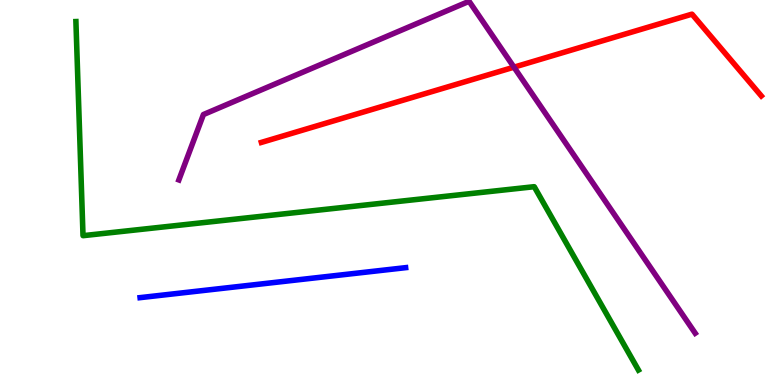[{'lines': ['blue', 'red'], 'intersections': []}, {'lines': ['green', 'red'], 'intersections': []}, {'lines': ['purple', 'red'], 'intersections': [{'x': 6.63, 'y': 8.26}]}, {'lines': ['blue', 'green'], 'intersections': []}, {'lines': ['blue', 'purple'], 'intersections': []}, {'lines': ['green', 'purple'], 'intersections': []}]